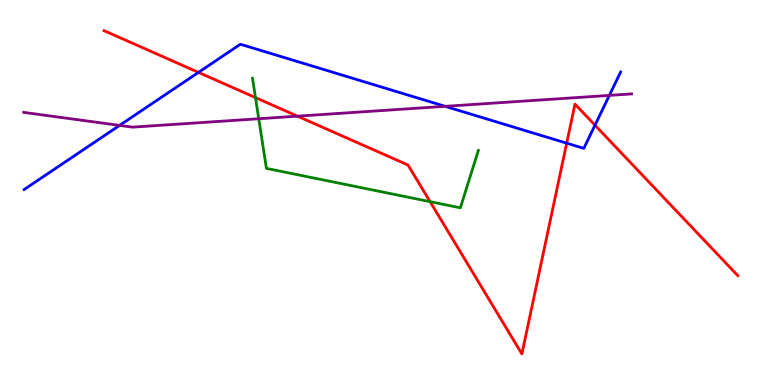[{'lines': ['blue', 'red'], 'intersections': [{'x': 2.56, 'y': 8.12}, {'x': 7.31, 'y': 6.28}, {'x': 7.68, 'y': 6.75}]}, {'lines': ['green', 'red'], 'intersections': [{'x': 3.3, 'y': 7.46}, {'x': 5.55, 'y': 4.76}]}, {'lines': ['purple', 'red'], 'intersections': [{'x': 3.84, 'y': 6.98}]}, {'lines': ['blue', 'green'], 'intersections': []}, {'lines': ['blue', 'purple'], 'intersections': [{'x': 1.54, 'y': 6.74}, {'x': 5.74, 'y': 7.24}, {'x': 7.86, 'y': 7.52}]}, {'lines': ['green', 'purple'], 'intersections': [{'x': 3.34, 'y': 6.92}]}]